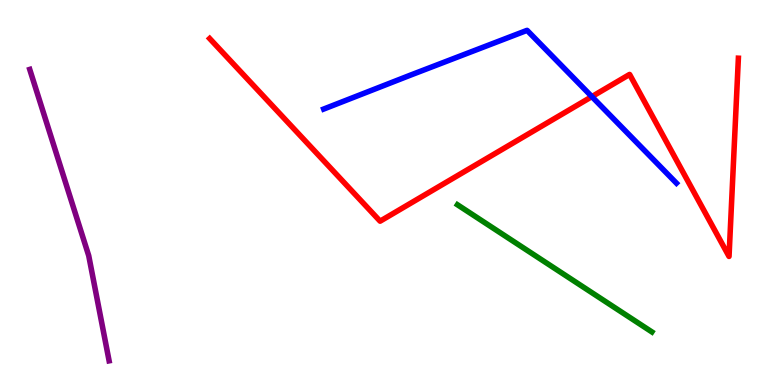[{'lines': ['blue', 'red'], 'intersections': [{'x': 7.64, 'y': 7.49}]}, {'lines': ['green', 'red'], 'intersections': []}, {'lines': ['purple', 'red'], 'intersections': []}, {'lines': ['blue', 'green'], 'intersections': []}, {'lines': ['blue', 'purple'], 'intersections': []}, {'lines': ['green', 'purple'], 'intersections': []}]